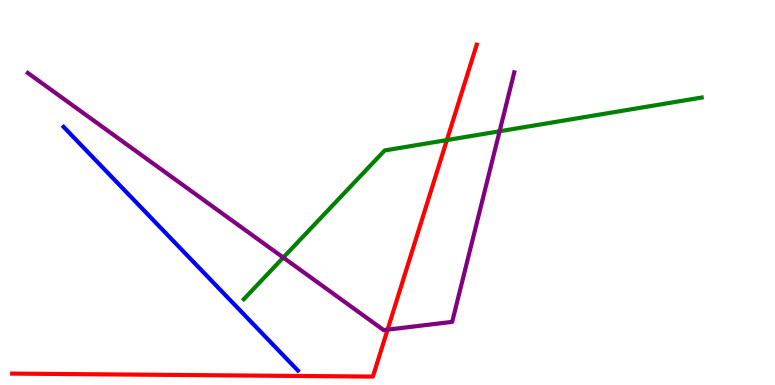[{'lines': ['blue', 'red'], 'intersections': []}, {'lines': ['green', 'red'], 'intersections': [{'x': 5.77, 'y': 6.36}]}, {'lines': ['purple', 'red'], 'intersections': [{'x': 5.0, 'y': 1.44}]}, {'lines': ['blue', 'green'], 'intersections': []}, {'lines': ['blue', 'purple'], 'intersections': []}, {'lines': ['green', 'purple'], 'intersections': [{'x': 3.66, 'y': 3.31}, {'x': 6.45, 'y': 6.59}]}]